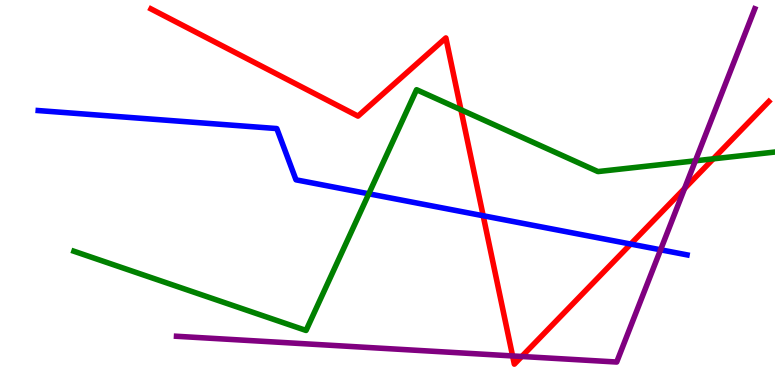[{'lines': ['blue', 'red'], 'intersections': [{'x': 6.23, 'y': 4.4}, {'x': 8.14, 'y': 3.66}]}, {'lines': ['green', 'red'], 'intersections': [{'x': 5.95, 'y': 7.15}, {'x': 9.2, 'y': 5.87}]}, {'lines': ['purple', 'red'], 'intersections': [{'x': 6.61, 'y': 0.755}, {'x': 6.73, 'y': 0.741}, {'x': 8.83, 'y': 5.1}]}, {'lines': ['blue', 'green'], 'intersections': [{'x': 4.76, 'y': 4.97}]}, {'lines': ['blue', 'purple'], 'intersections': [{'x': 8.52, 'y': 3.51}]}, {'lines': ['green', 'purple'], 'intersections': [{'x': 8.97, 'y': 5.82}]}]